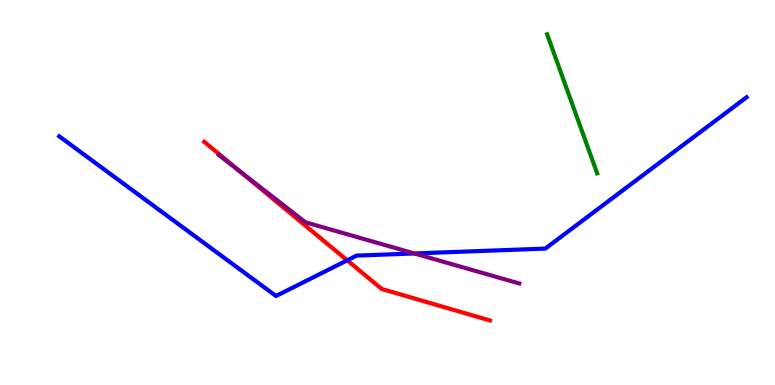[{'lines': ['blue', 'red'], 'intersections': [{'x': 4.48, 'y': 3.24}]}, {'lines': ['green', 'red'], 'intersections': []}, {'lines': ['purple', 'red'], 'intersections': [{'x': 3.09, 'y': 5.56}]}, {'lines': ['blue', 'green'], 'intersections': []}, {'lines': ['blue', 'purple'], 'intersections': [{'x': 5.35, 'y': 3.42}]}, {'lines': ['green', 'purple'], 'intersections': []}]